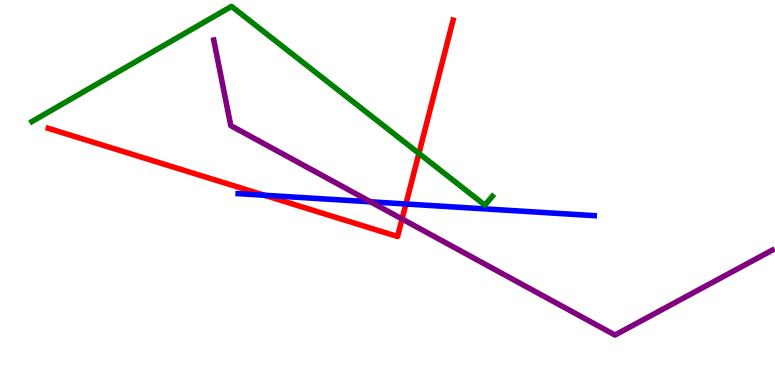[{'lines': ['blue', 'red'], 'intersections': [{'x': 3.41, 'y': 4.93}, {'x': 5.24, 'y': 4.7}]}, {'lines': ['green', 'red'], 'intersections': [{'x': 5.41, 'y': 6.02}]}, {'lines': ['purple', 'red'], 'intersections': [{'x': 5.19, 'y': 4.31}]}, {'lines': ['blue', 'green'], 'intersections': []}, {'lines': ['blue', 'purple'], 'intersections': [{'x': 4.78, 'y': 4.76}]}, {'lines': ['green', 'purple'], 'intersections': []}]